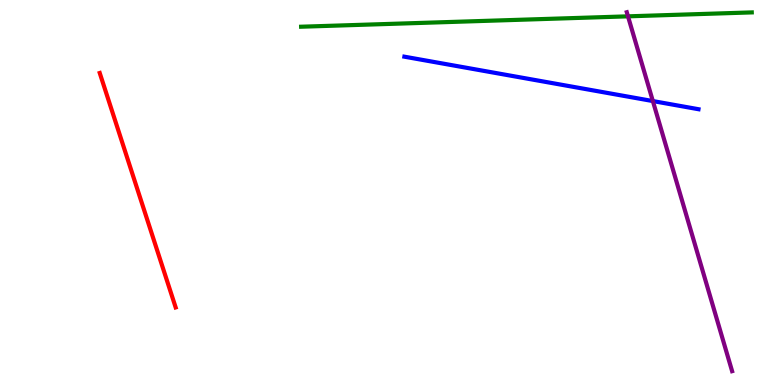[{'lines': ['blue', 'red'], 'intersections': []}, {'lines': ['green', 'red'], 'intersections': []}, {'lines': ['purple', 'red'], 'intersections': []}, {'lines': ['blue', 'green'], 'intersections': []}, {'lines': ['blue', 'purple'], 'intersections': [{'x': 8.42, 'y': 7.37}]}, {'lines': ['green', 'purple'], 'intersections': [{'x': 8.1, 'y': 9.58}]}]